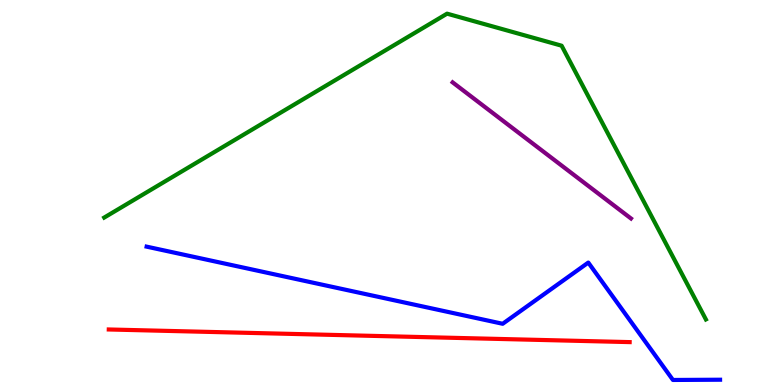[{'lines': ['blue', 'red'], 'intersections': []}, {'lines': ['green', 'red'], 'intersections': []}, {'lines': ['purple', 'red'], 'intersections': []}, {'lines': ['blue', 'green'], 'intersections': []}, {'lines': ['blue', 'purple'], 'intersections': []}, {'lines': ['green', 'purple'], 'intersections': []}]